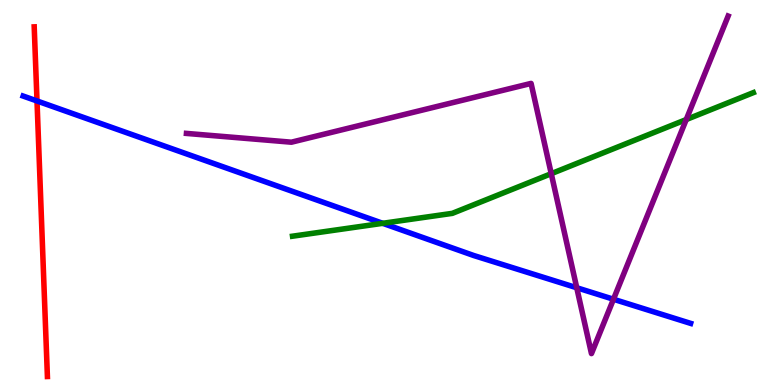[{'lines': ['blue', 'red'], 'intersections': [{'x': 0.477, 'y': 7.38}]}, {'lines': ['green', 'red'], 'intersections': []}, {'lines': ['purple', 'red'], 'intersections': []}, {'lines': ['blue', 'green'], 'intersections': [{'x': 4.94, 'y': 4.2}]}, {'lines': ['blue', 'purple'], 'intersections': [{'x': 7.44, 'y': 2.53}, {'x': 7.92, 'y': 2.23}]}, {'lines': ['green', 'purple'], 'intersections': [{'x': 7.11, 'y': 5.49}, {'x': 8.85, 'y': 6.89}]}]